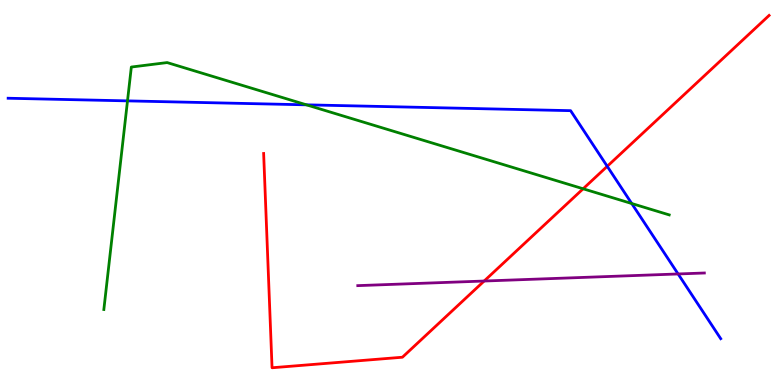[{'lines': ['blue', 'red'], 'intersections': [{'x': 7.84, 'y': 5.68}]}, {'lines': ['green', 'red'], 'intersections': [{'x': 7.52, 'y': 5.1}]}, {'lines': ['purple', 'red'], 'intersections': [{'x': 6.25, 'y': 2.7}]}, {'lines': ['blue', 'green'], 'intersections': [{'x': 1.65, 'y': 7.38}, {'x': 3.95, 'y': 7.28}, {'x': 8.15, 'y': 4.71}]}, {'lines': ['blue', 'purple'], 'intersections': [{'x': 8.75, 'y': 2.88}]}, {'lines': ['green', 'purple'], 'intersections': []}]